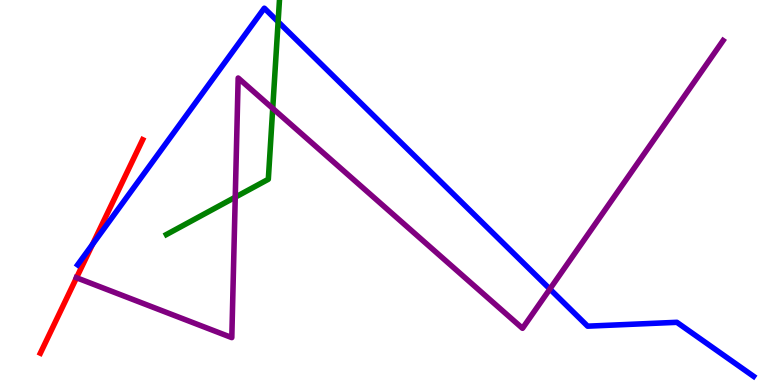[{'lines': ['blue', 'red'], 'intersections': [{'x': 1.19, 'y': 3.65}]}, {'lines': ['green', 'red'], 'intersections': []}, {'lines': ['purple', 'red'], 'intersections': [{'x': 0.987, 'y': 2.79}]}, {'lines': ['blue', 'green'], 'intersections': [{'x': 3.59, 'y': 9.43}]}, {'lines': ['blue', 'purple'], 'intersections': [{'x': 7.1, 'y': 2.49}]}, {'lines': ['green', 'purple'], 'intersections': [{'x': 3.04, 'y': 4.88}, {'x': 3.52, 'y': 7.18}]}]